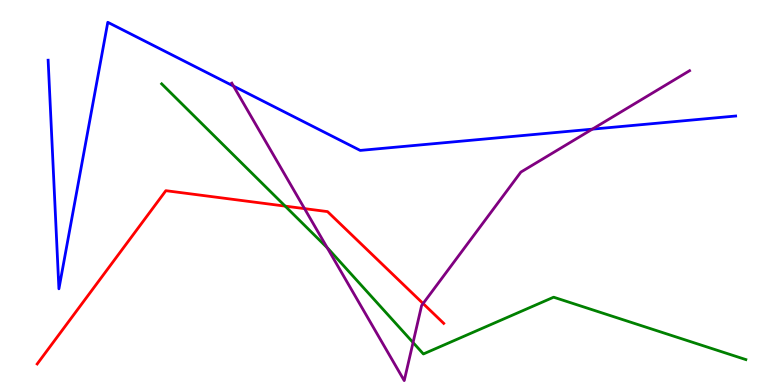[{'lines': ['blue', 'red'], 'intersections': []}, {'lines': ['green', 'red'], 'intersections': [{'x': 3.68, 'y': 4.65}]}, {'lines': ['purple', 'red'], 'intersections': [{'x': 3.93, 'y': 4.58}, {'x': 5.46, 'y': 2.12}]}, {'lines': ['blue', 'green'], 'intersections': []}, {'lines': ['blue', 'purple'], 'intersections': [{'x': 3.01, 'y': 7.76}, {'x': 7.64, 'y': 6.65}]}, {'lines': ['green', 'purple'], 'intersections': [{'x': 4.22, 'y': 3.56}, {'x': 5.33, 'y': 1.1}]}]